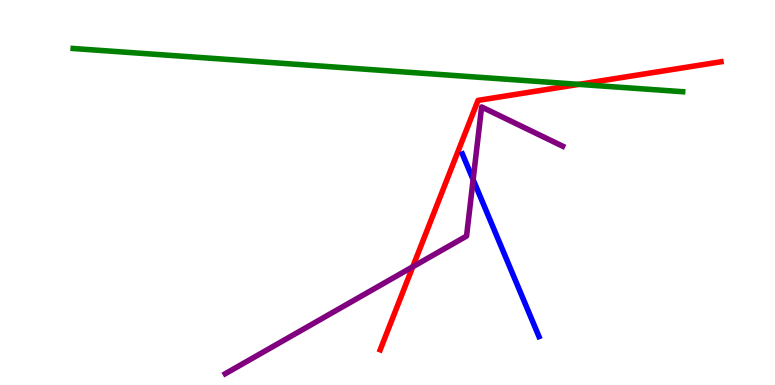[{'lines': ['blue', 'red'], 'intersections': []}, {'lines': ['green', 'red'], 'intersections': [{'x': 7.47, 'y': 7.81}]}, {'lines': ['purple', 'red'], 'intersections': [{'x': 5.33, 'y': 3.07}]}, {'lines': ['blue', 'green'], 'intersections': []}, {'lines': ['blue', 'purple'], 'intersections': [{'x': 6.1, 'y': 5.33}]}, {'lines': ['green', 'purple'], 'intersections': []}]